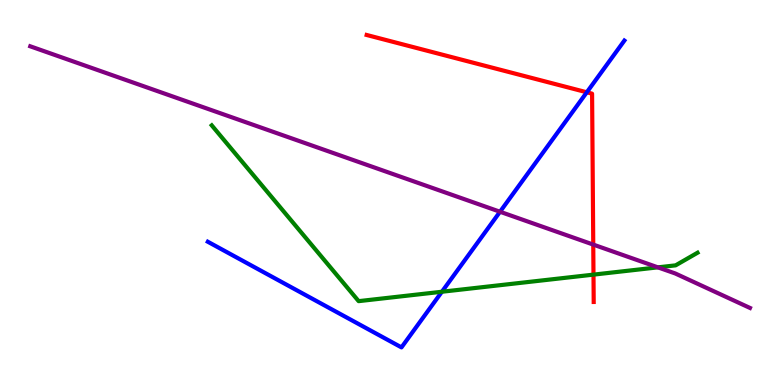[{'lines': ['blue', 'red'], 'intersections': [{'x': 7.57, 'y': 7.6}]}, {'lines': ['green', 'red'], 'intersections': [{'x': 7.66, 'y': 2.87}]}, {'lines': ['purple', 'red'], 'intersections': [{'x': 7.65, 'y': 3.65}]}, {'lines': ['blue', 'green'], 'intersections': [{'x': 5.7, 'y': 2.42}]}, {'lines': ['blue', 'purple'], 'intersections': [{'x': 6.45, 'y': 4.5}]}, {'lines': ['green', 'purple'], 'intersections': [{'x': 8.49, 'y': 3.06}]}]